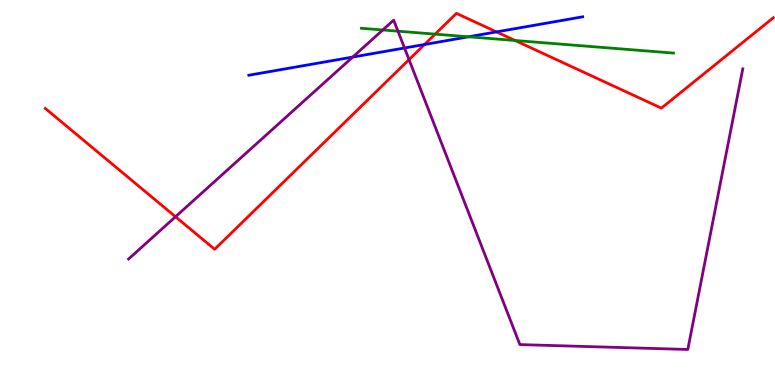[{'lines': ['blue', 'red'], 'intersections': [{'x': 5.48, 'y': 8.84}, {'x': 6.41, 'y': 9.17}]}, {'lines': ['green', 'red'], 'intersections': [{'x': 5.61, 'y': 9.11}, {'x': 6.65, 'y': 8.95}]}, {'lines': ['purple', 'red'], 'intersections': [{'x': 2.26, 'y': 4.37}, {'x': 5.28, 'y': 8.45}]}, {'lines': ['blue', 'green'], 'intersections': [{'x': 6.05, 'y': 9.04}]}, {'lines': ['blue', 'purple'], 'intersections': [{'x': 4.55, 'y': 8.52}, {'x': 5.22, 'y': 8.75}]}, {'lines': ['green', 'purple'], 'intersections': [{'x': 4.94, 'y': 9.22}, {'x': 5.14, 'y': 9.19}]}]